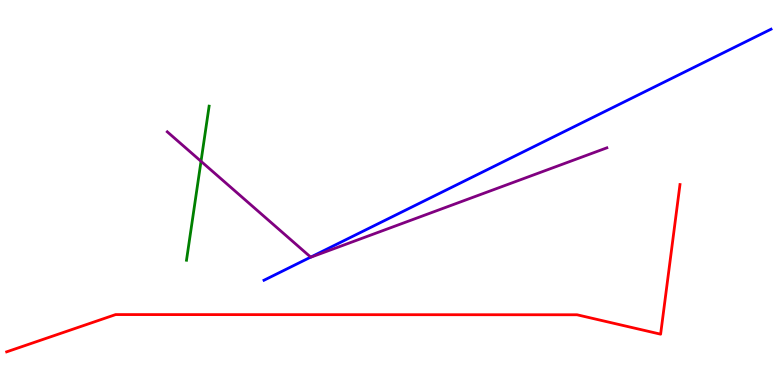[{'lines': ['blue', 'red'], 'intersections': []}, {'lines': ['green', 'red'], 'intersections': []}, {'lines': ['purple', 'red'], 'intersections': []}, {'lines': ['blue', 'green'], 'intersections': []}, {'lines': ['blue', 'purple'], 'intersections': [{'x': 4.01, 'y': 3.32}]}, {'lines': ['green', 'purple'], 'intersections': [{'x': 2.59, 'y': 5.81}]}]